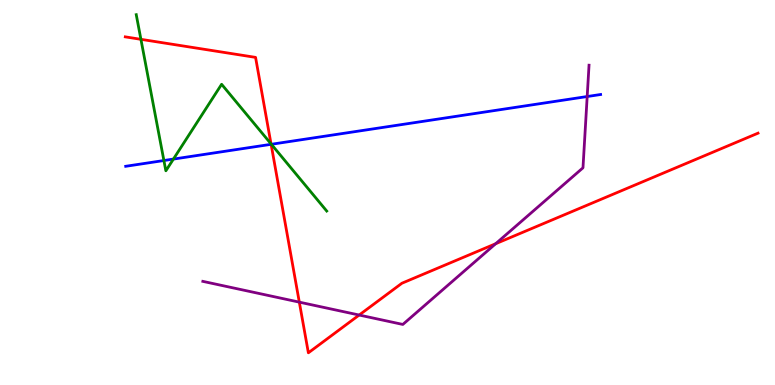[{'lines': ['blue', 'red'], 'intersections': [{'x': 3.5, 'y': 6.25}]}, {'lines': ['green', 'red'], 'intersections': [{'x': 1.82, 'y': 8.98}, {'x': 3.5, 'y': 6.26}]}, {'lines': ['purple', 'red'], 'intersections': [{'x': 3.86, 'y': 2.15}, {'x': 4.63, 'y': 1.82}, {'x': 6.4, 'y': 3.67}]}, {'lines': ['blue', 'green'], 'intersections': [{'x': 2.11, 'y': 5.83}, {'x': 2.24, 'y': 5.87}, {'x': 3.5, 'y': 6.25}]}, {'lines': ['blue', 'purple'], 'intersections': [{'x': 7.58, 'y': 7.49}]}, {'lines': ['green', 'purple'], 'intersections': []}]